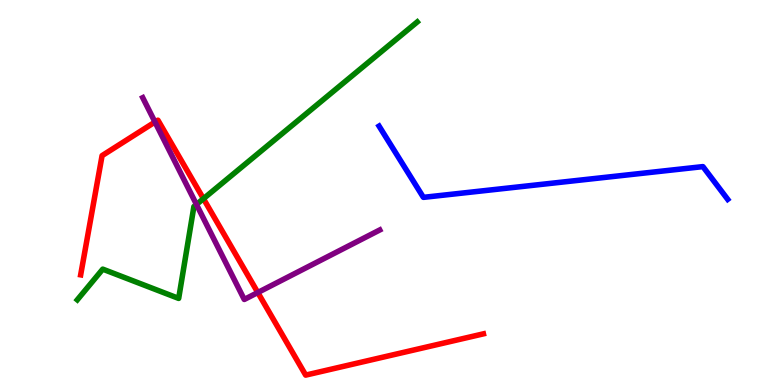[{'lines': ['blue', 'red'], 'intersections': []}, {'lines': ['green', 'red'], 'intersections': [{'x': 2.62, 'y': 4.84}]}, {'lines': ['purple', 'red'], 'intersections': [{'x': 2.0, 'y': 6.83}, {'x': 3.33, 'y': 2.4}]}, {'lines': ['blue', 'green'], 'intersections': []}, {'lines': ['blue', 'purple'], 'intersections': []}, {'lines': ['green', 'purple'], 'intersections': [{'x': 2.53, 'y': 4.69}]}]